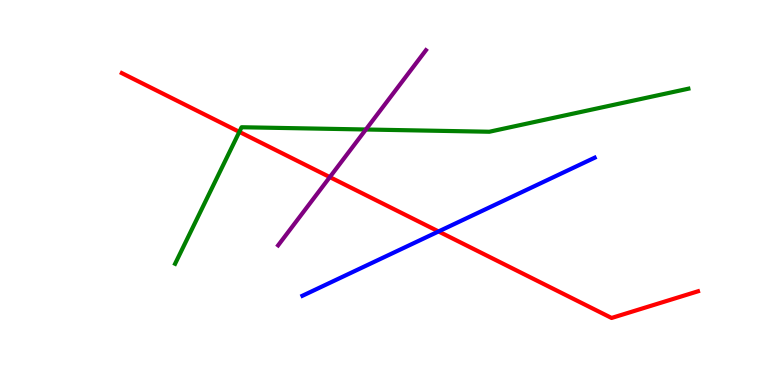[{'lines': ['blue', 'red'], 'intersections': [{'x': 5.66, 'y': 3.99}]}, {'lines': ['green', 'red'], 'intersections': [{'x': 3.09, 'y': 6.57}]}, {'lines': ['purple', 'red'], 'intersections': [{'x': 4.26, 'y': 5.4}]}, {'lines': ['blue', 'green'], 'intersections': []}, {'lines': ['blue', 'purple'], 'intersections': []}, {'lines': ['green', 'purple'], 'intersections': [{'x': 4.72, 'y': 6.64}]}]